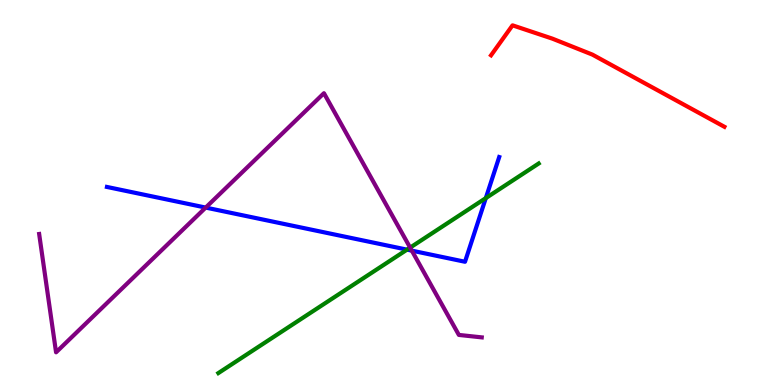[{'lines': ['blue', 'red'], 'intersections': []}, {'lines': ['green', 'red'], 'intersections': []}, {'lines': ['purple', 'red'], 'intersections': []}, {'lines': ['blue', 'green'], 'intersections': [{'x': 5.25, 'y': 3.52}, {'x': 6.27, 'y': 4.85}]}, {'lines': ['blue', 'purple'], 'intersections': [{'x': 2.65, 'y': 4.61}, {'x': 5.31, 'y': 3.49}]}, {'lines': ['green', 'purple'], 'intersections': [{'x': 5.29, 'y': 3.57}]}]